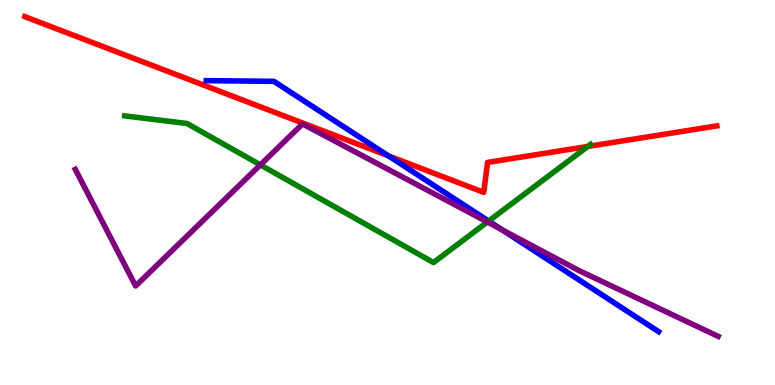[{'lines': ['blue', 'red'], 'intersections': [{'x': 5.01, 'y': 5.95}]}, {'lines': ['green', 'red'], 'intersections': [{'x': 7.58, 'y': 6.2}]}, {'lines': ['purple', 'red'], 'intersections': []}, {'lines': ['blue', 'green'], 'intersections': [{'x': 6.3, 'y': 4.26}]}, {'lines': ['blue', 'purple'], 'intersections': [{'x': 6.48, 'y': 4.03}]}, {'lines': ['green', 'purple'], 'intersections': [{'x': 3.36, 'y': 5.72}, {'x': 6.29, 'y': 4.23}]}]